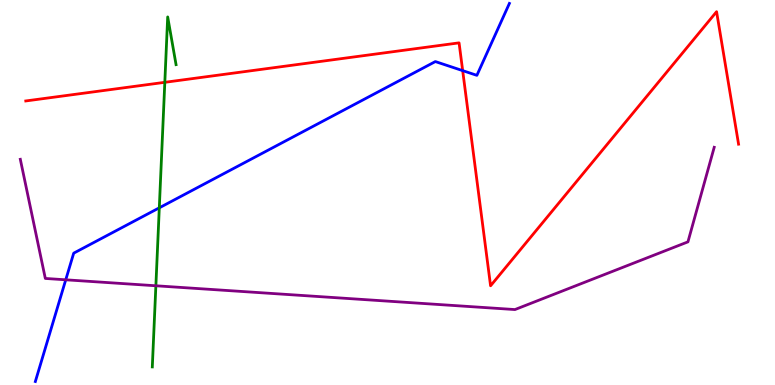[{'lines': ['blue', 'red'], 'intersections': [{'x': 5.97, 'y': 8.17}]}, {'lines': ['green', 'red'], 'intersections': [{'x': 2.13, 'y': 7.86}]}, {'lines': ['purple', 'red'], 'intersections': []}, {'lines': ['blue', 'green'], 'intersections': [{'x': 2.06, 'y': 4.6}]}, {'lines': ['blue', 'purple'], 'intersections': [{'x': 0.848, 'y': 2.73}]}, {'lines': ['green', 'purple'], 'intersections': [{'x': 2.01, 'y': 2.58}]}]